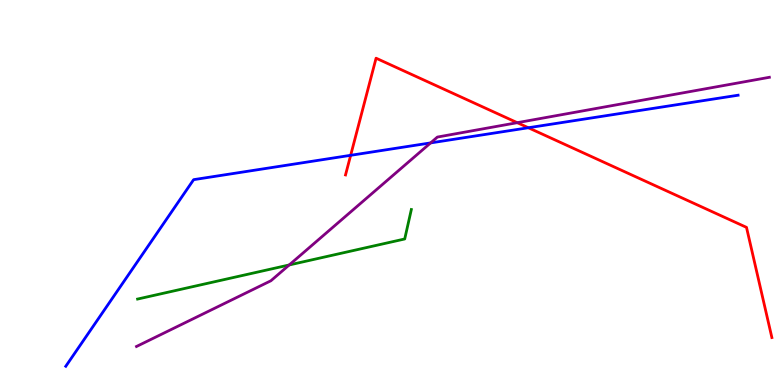[{'lines': ['blue', 'red'], 'intersections': [{'x': 4.52, 'y': 5.97}, {'x': 6.82, 'y': 6.68}]}, {'lines': ['green', 'red'], 'intersections': []}, {'lines': ['purple', 'red'], 'intersections': [{'x': 6.67, 'y': 6.81}]}, {'lines': ['blue', 'green'], 'intersections': []}, {'lines': ['blue', 'purple'], 'intersections': [{'x': 5.56, 'y': 6.29}]}, {'lines': ['green', 'purple'], 'intersections': [{'x': 3.73, 'y': 3.12}]}]